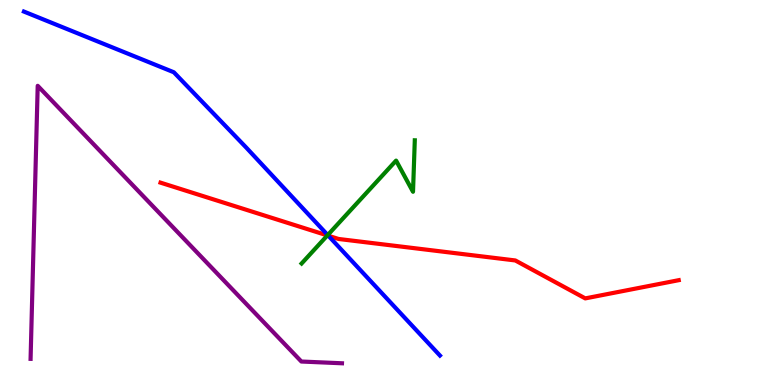[{'lines': ['blue', 'red'], 'intersections': [{'x': 4.24, 'y': 3.88}]}, {'lines': ['green', 'red'], 'intersections': [{'x': 4.22, 'y': 3.88}]}, {'lines': ['purple', 'red'], 'intersections': []}, {'lines': ['blue', 'green'], 'intersections': [{'x': 4.23, 'y': 3.89}]}, {'lines': ['blue', 'purple'], 'intersections': []}, {'lines': ['green', 'purple'], 'intersections': []}]